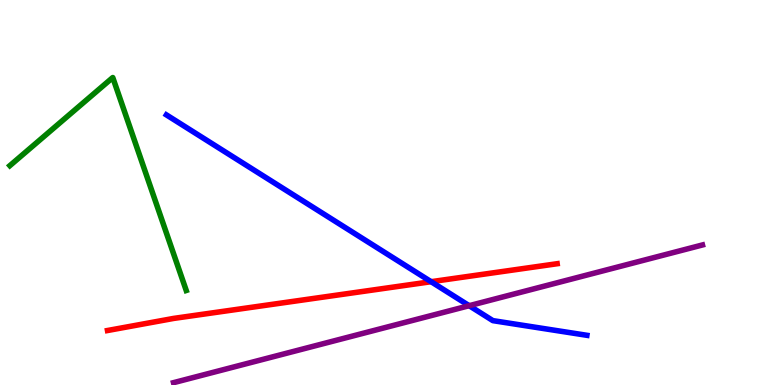[{'lines': ['blue', 'red'], 'intersections': [{'x': 5.56, 'y': 2.68}]}, {'lines': ['green', 'red'], 'intersections': []}, {'lines': ['purple', 'red'], 'intersections': []}, {'lines': ['blue', 'green'], 'intersections': []}, {'lines': ['blue', 'purple'], 'intersections': [{'x': 6.05, 'y': 2.06}]}, {'lines': ['green', 'purple'], 'intersections': []}]